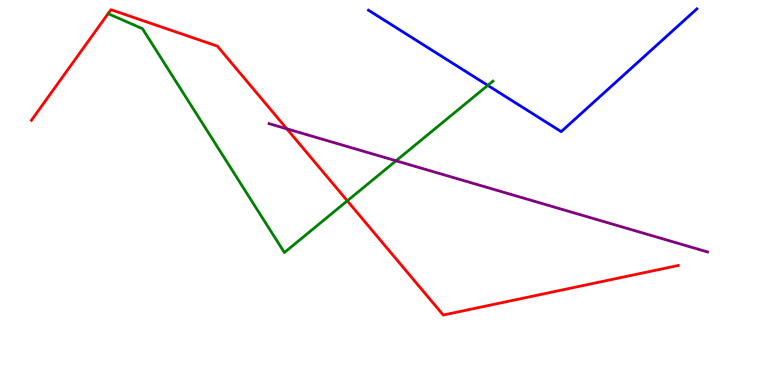[{'lines': ['blue', 'red'], 'intersections': []}, {'lines': ['green', 'red'], 'intersections': [{'x': 4.48, 'y': 4.78}]}, {'lines': ['purple', 'red'], 'intersections': [{'x': 3.7, 'y': 6.65}]}, {'lines': ['blue', 'green'], 'intersections': [{'x': 6.29, 'y': 7.78}]}, {'lines': ['blue', 'purple'], 'intersections': []}, {'lines': ['green', 'purple'], 'intersections': [{'x': 5.11, 'y': 5.82}]}]